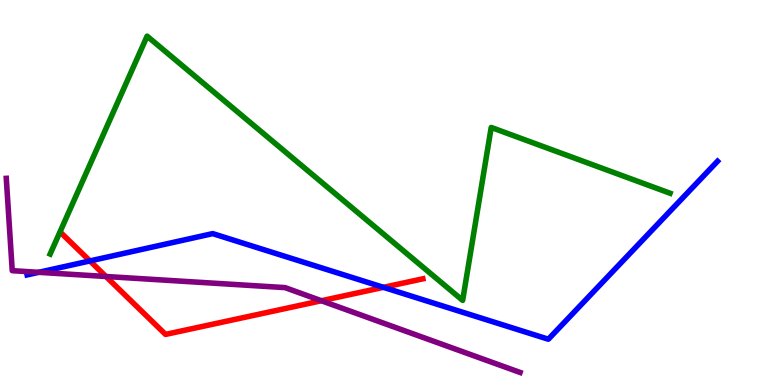[{'lines': ['blue', 'red'], 'intersections': [{'x': 1.16, 'y': 3.22}, {'x': 4.95, 'y': 2.54}]}, {'lines': ['green', 'red'], 'intersections': []}, {'lines': ['purple', 'red'], 'intersections': [{'x': 1.37, 'y': 2.82}, {'x': 4.15, 'y': 2.19}]}, {'lines': ['blue', 'green'], 'intersections': []}, {'lines': ['blue', 'purple'], 'intersections': [{'x': 0.5, 'y': 2.93}]}, {'lines': ['green', 'purple'], 'intersections': []}]